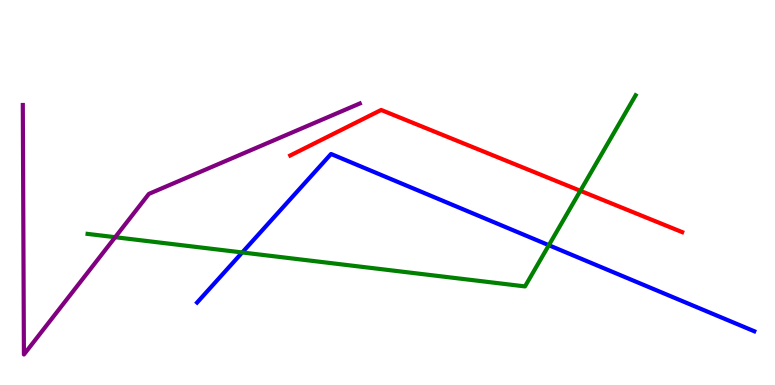[{'lines': ['blue', 'red'], 'intersections': []}, {'lines': ['green', 'red'], 'intersections': [{'x': 7.49, 'y': 5.04}]}, {'lines': ['purple', 'red'], 'intersections': []}, {'lines': ['blue', 'green'], 'intersections': [{'x': 3.13, 'y': 3.44}, {'x': 7.08, 'y': 3.63}]}, {'lines': ['blue', 'purple'], 'intersections': []}, {'lines': ['green', 'purple'], 'intersections': [{'x': 1.49, 'y': 3.84}]}]